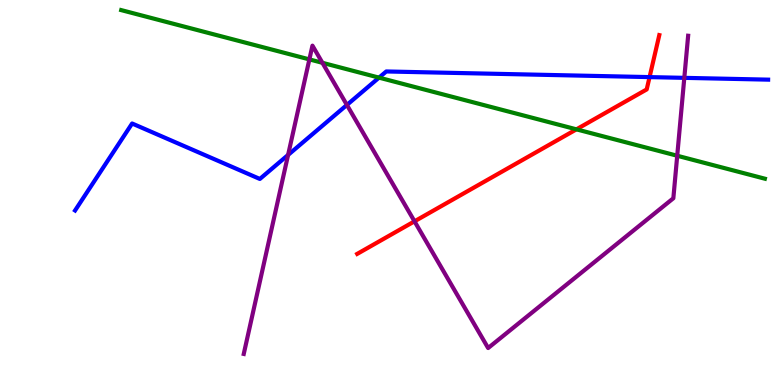[{'lines': ['blue', 'red'], 'intersections': [{'x': 8.38, 'y': 8.0}]}, {'lines': ['green', 'red'], 'intersections': [{'x': 7.44, 'y': 6.64}]}, {'lines': ['purple', 'red'], 'intersections': [{'x': 5.35, 'y': 4.25}]}, {'lines': ['blue', 'green'], 'intersections': [{'x': 4.89, 'y': 7.98}]}, {'lines': ['blue', 'purple'], 'intersections': [{'x': 3.72, 'y': 5.98}, {'x': 4.48, 'y': 7.27}, {'x': 8.83, 'y': 7.98}]}, {'lines': ['green', 'purple'], 'intersections': [{'x': 3.99, 'y': 8.46}, {'x': 4.16, 'y': 8.37}, {'x': 8.74, 'y': 5.95}]}]